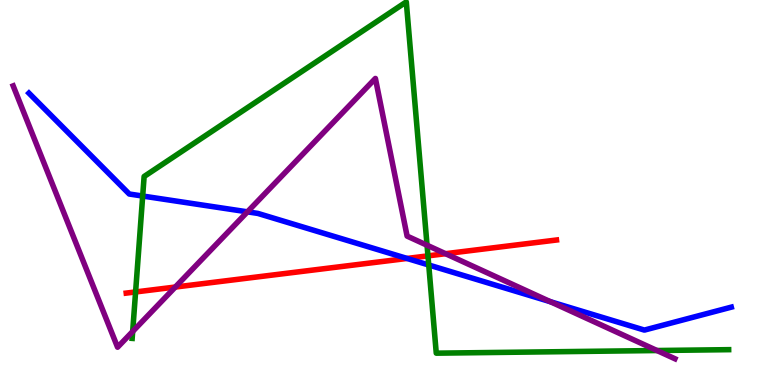[{'lines': ['blue', 'red'], 'intersections': [{'x': 5.25, 'y': 3.29}]}, {'lines': ['green', 'red'], 'intersections': [{'x': 1.75, 'y': 2.42}, {'x': 5.52, 'y': 3.35}]}, {'lines': ['purple', 'red'], 'intersections': [{'x': 2.26, 'y': 2.54}, {'x': 5.75, 'y': 3.41}]}, {'lines': ['blue', 'green'], 'intersections': [{'x': 1.84, 'y': 4.91}, {'x': 5.53, 'y': 3.12}]}, {'lines': ['blue', 'purple'], 'intersections': [{'x': 3.19, 'y': 4.5}, {'x': 7.1, 'y': 2.16}]}, {'lines': ['green', 'purple'], 'intersections': [{'x': 1.71, 'y': 1.39}, {'x': 5.51, 'y': 3.63}, {'x': 8.48, 'y': 0.895}]}]